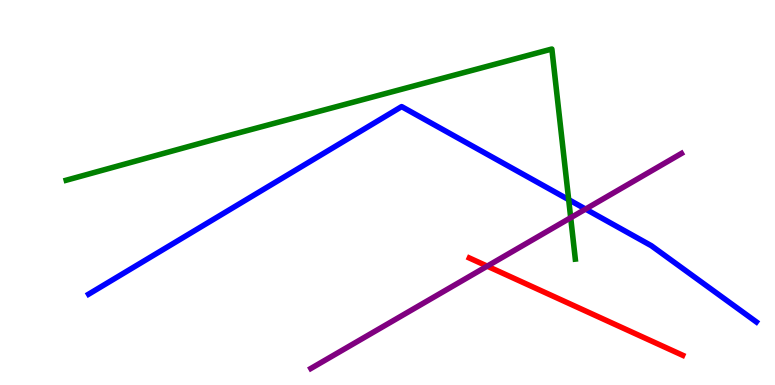[{'lines': ['blue', 'red'], 'intersections': []}, {'lines': ['green', 'red'], 'intersections': []}, {'lines': ['purple', 'red'], 'intersections': [{'x': 6.29, 'y': 3.09}]}, {'lines': ['blue', 'green'], 'intersections': [{'x': 7.34, 'y': 4.81}]}, {'lines': ['blue', 'purple'], 'intersections': [{'x': 7.56, 'y': 4.57}]}, {'lines': ['green', 'purple'], 'intersections': [{'x': 7.36, 'y': 4.34}]}]